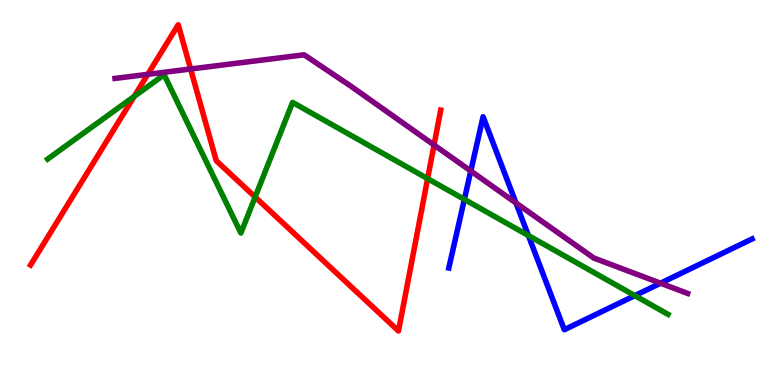[{'lines': ['blue', 'red'], 'intersections': []}, {'lines': ['green', 'red'], 'intersections': [{'x': 1.73, 'y': 7.49}, {'x': 3.29, 'y': 4.88}, {'x': 5.52, 'y': 5.36}]}, {'lines': ['purple', 'red'], 'intersections': [{'x': 1.91, 'y': 8.07}, {'x': 2.46, 'y': 8.21}, {'x': 5.6, 'y': 6.23}]}, {'lines': ['blue', 'green'], 'intersections': [{'x': 5.99, 'y': 4.82}, {'x': 6.82, 'y': 3.88}, {'x': 8.19, 'y': 2.32}]}, {'lines': ['blue', 'purple'], 'intersections': [{'x': 6.07, 'y': 5.56}, {'x': 6.66, 'y': 4.73}, {'x': 8.52, 'y': 2.64}]}, {'lines': ['green', 'purple'], 'intersections': []}]